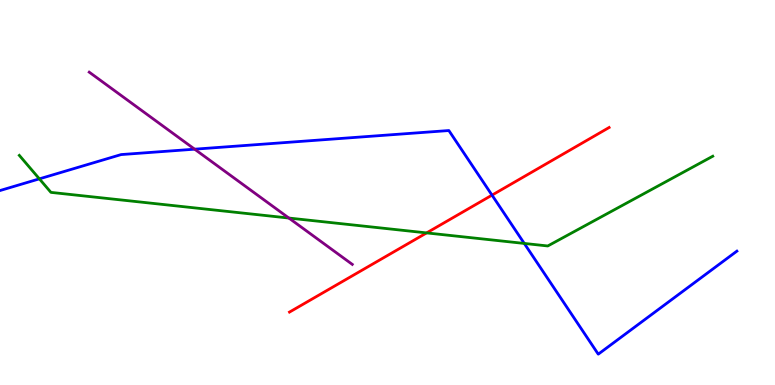[{'lines': ['blue', 'red'], 'intersections': [{'x': 6.35, 'y': 4.93}]}, {'lines': ['green', 'red'], 'intersections': [{'x': 5.5, 'y': 3.95}]}, {'lines': ['purple', 'red'], 'intersections': []}, {'lines': ['blue', 'green'], 'intersections': [{'x': 0.508, 'y': 5.35}, {'x': 6.76, 'y': 3.68}]}, {'lines': ['blue', 'purple'], 'intersections': [{'x': 2.51, 'y': 6.13}]}, {'lines': ['green', 'purple'], 'intersections': [{'x': 3.73, 'y': 4.34}]}]